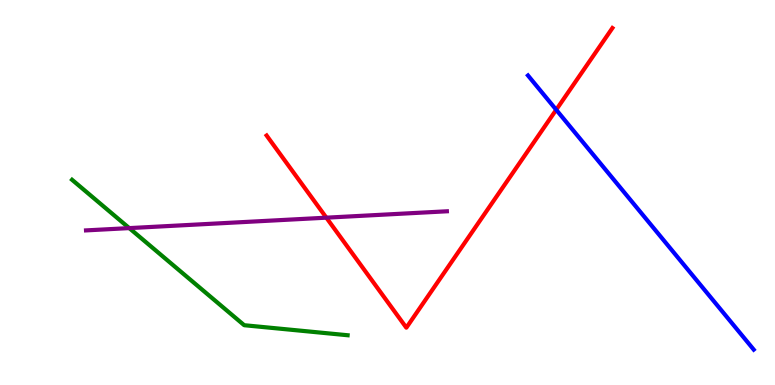[{'lines': ['blue', 'red'], 'intersections': [{'x': 7.18, 'y': 7.15}]}, {'lines': ['green', 'red'], 'intersections': []}, {'lines': ['purple', 'red'], 'intersections': [{'x': 4.21, 'y': 4.35}]}, {'lines': ['blue', 'green'], 'intersections': []}, {'lines': ['blue', 'purple'], 'intersections': []}, {'lines': ['green', 'purple'], 'intersections': [{'x': 1.67, 'y': 4.08}]}]